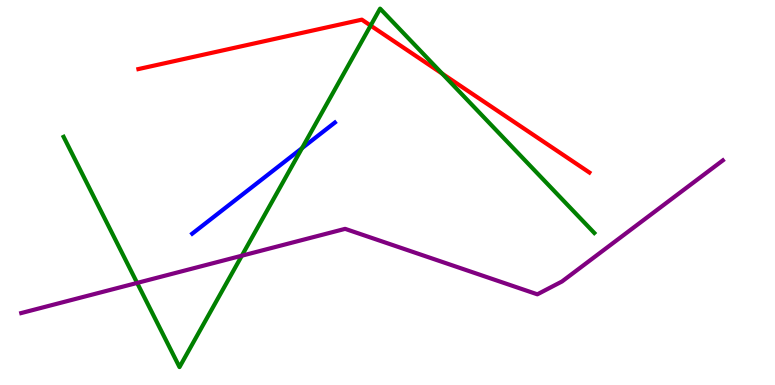[{'lines': ['blue', 'red'], 'intersections': []}, {'lines': ['green', 'red'], 'intersections': [{'x': 4.78, 'y': 9.34}, {'x': 5.71, 'y': 8.09}]}, {'lines': ['purple', 'red'], 'intersections': []}, {'lines': ['blue', 'green'], 'intersections': [{'x': 3.9, 'y': 6.15}]}, {'lines': ['blue', 'purple'], 'intersections': []}, {'lines': ['green', 'purple'], 'intersections': [{'x': 1.77, 'y': 2.65}, {'x': 3.12, 'y': 3.36}]}]